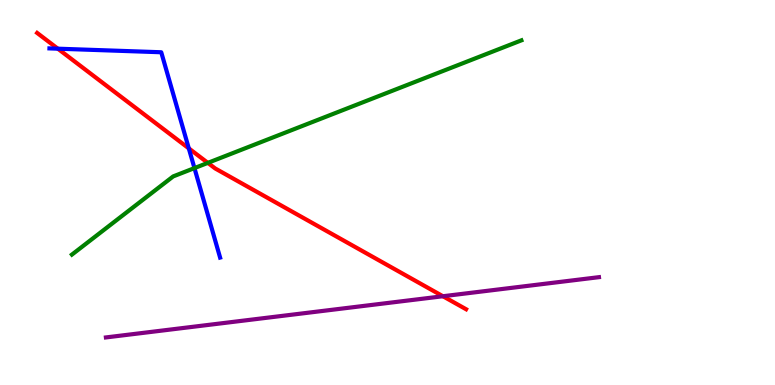[{'lines': ['blue', 'red'], 'intersections': [{'x': 0.746, 'y': 8.74}, {'x': 2.44, 'y': 6.15}]}, {'lines': ['green', 'red'], 'intersections': [{'x': 2.68, 'y': 5.77}]}, {'lines': ['purple', 'red'], 'intersections': [{'x': 5.72, 'y': 2.31}]}, {'lines': ['blue', 'green'], 'intersections': [{'x': 2.51, 'y': 5.63}]}, {'lines': ['blue', 'purple'], 'intersections': []}, {'lines': ['green', 'purple'], 'intersections': []}]